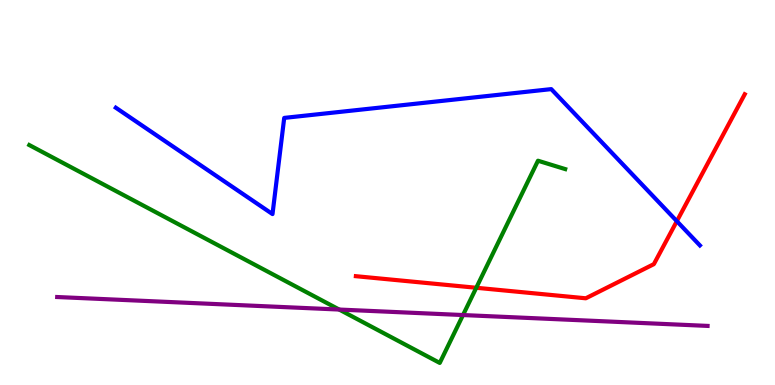[{'lines': ['blue', 'red'], 'intersections': [{'x': 8.73, 'y': 4.26}]}, {'lines': ['green', 'red'], 'intersections': [{'x': 6.15, 'y': 2.53}]}, {'lines': ['purple', 'red'], 'intersections': []}, {'lines': ['blue', 'green'], 'intersections': []}, {'lines': ['blue', 'purple'], 'intersections': []}, {'lines': ['green', 'purple'], 'intersections': [{'x': 4.38, 'y': 1.96}, {'x': 5.97, 'y': 1.82}]}]